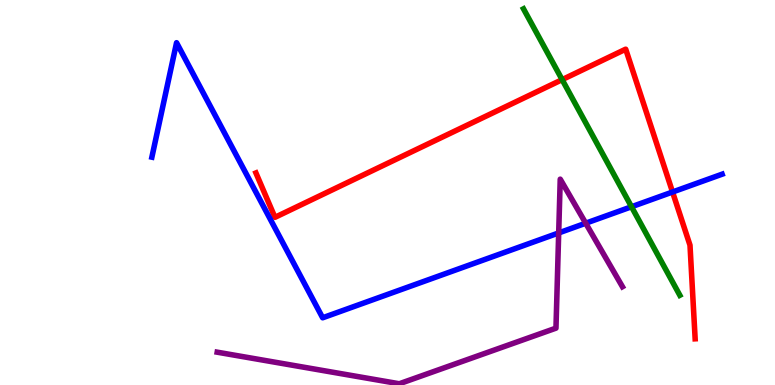[{'lines': ['blue', 'red'], 'intersections': [{'x': 8.68, 'y': 5.01}]}, {'lines': ['green', 'red'], 'intersections': [{'x': 7.25, 'y': 7.93}]}, {'lines': ['purple', 'red'], 'intersections': []}, {'lines': ['blue', 'green'], 'intersections': [{'x': 8.15, 'y': 4.63}]}, {'lines': ['blue', 'purple'], 'intersections': [{'x': 7.21, 'y': 3.95}, {'x': 7.56, 'y': 4.2}]}, {'lines': ['green', 'purple'], 'intersections': []}]